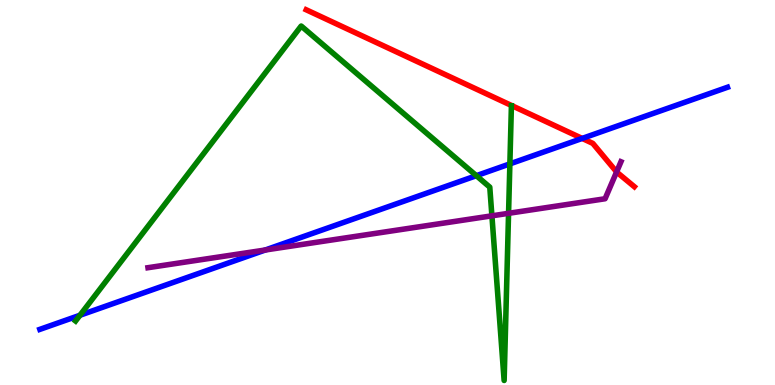[{'lines': ['blue', 'red'], 'intersections': [{'x': 7.51, 'y': 6.4}]}, {'lines': ['green', 'red'], 'intersections': []}, {'lines': ['purple', 'red'], 'intersections': [{'x': 7.96, 'y': 5.53}]}, {'lines': ['blue', 'green'], 'intersections': [{'x': 1.03, 'y': 1.81}, {'x': 6.15, 'y': 5.44}, {'x': 6.58, 'y': 5.74}]}, {'lines': ['blue', 'purple'], 'intersections': [{'x': 3.42, 'y': 3.51}]}, {'lines': ['green', 'purple'], 'intersections': [{'x': 6.35, 'y': 4.39}, {'x': 6.56, 'y': 4.46}]}]